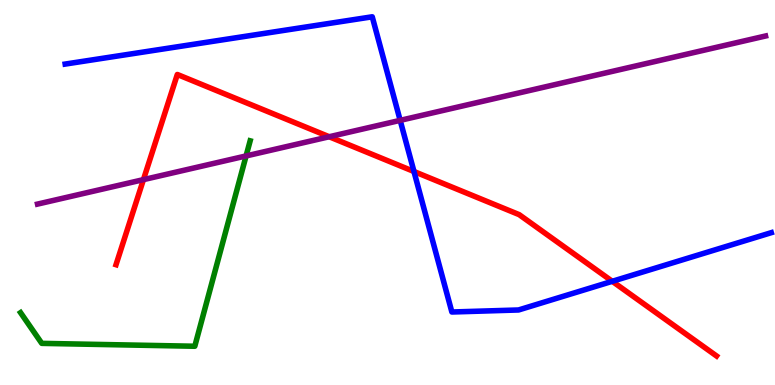[{'lines': ['blue', 'red'], 'intersections': [{'x': 5.34, 'y': 5.55}, {'x': 7.9, 'y': 2.69}]}, {'lines': ['green', 'red'], 'intersections': []}, {'lines': ['purple', 'red'], 'intersections': [{'x': 1.85, 'y': 5.33}, {'x': 4.25, 'y': 6.45}]}, {'lines': ['blue', 'green'], 'intersections': []}, {'lines': ['blue', 'purple'], 'intersections': [{'x': 5.16, 'y': 6.87}]}, {'lines': ['green', 'purple'], 'intersections': [{'x': 3.18, 'y': 5.95}]}]